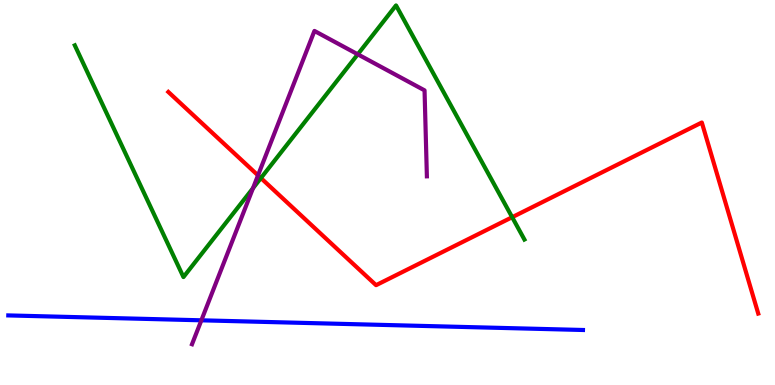[{'lines': ['blue', 'red'], 'intersections': []}, {'lines': ['green', 'red'], 'intersections': [{'x': 3.37, 'y': 5.37}, {'x': 6.61, 'y': 4.36}]}, {'lines': ['purple', 'red'], 'intersections': [{'x': 3.33, 'y': 5.45}]}, {'lines': ['blue', 'green'], 'intersections': []}, {'lines': ['blue', 'purple'], 'intersections': [{'x': 2.6, 'y': 1.68}]}, {'lines': ['green', 'purple'], 'intersections': [{'x': 3.26, 'y': 5.11}, {'x': 4.62, 'y': 8.59}]}]